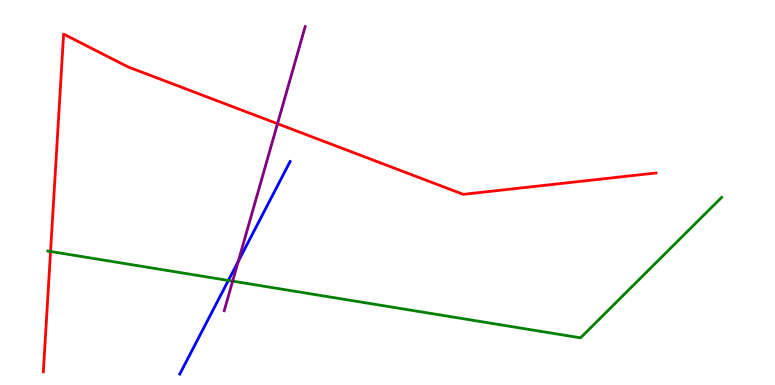[{'lines': ['blue', 'red'], 'intersections': []}, {'lines': ['green', 'red'], 'intersections': [{'x': 0.652, 'y': 3.47}]}, {'lines': ['purple', 'red'], 'intersections': [{'x': 3.58, 'y': 6.79}]}, {'lines': ['blue', 'green'], 'intersections': [{'x': 2.95, 'y': 2.72}]}, {'lines': ['blue', 'purple'], 'intersections': [{'x': 3.07, 'y': 3.21}]}, {'lines': ['green', 'purple'], 'intersections': [{'x': 3.0, 'y': 2.7}]}]